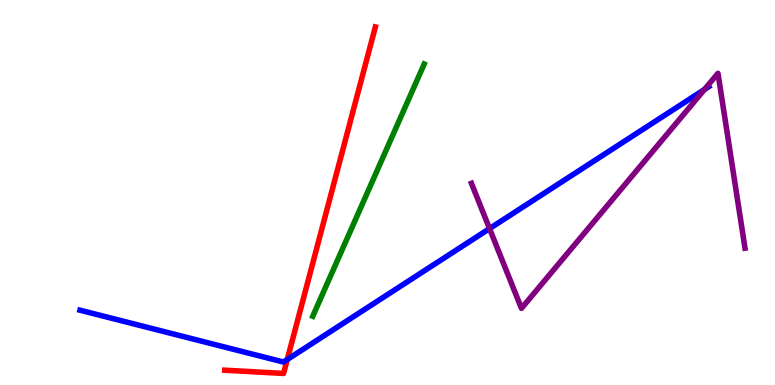[{'lines': ['blue', 'red'], 'intersections': [{'x': 3.71, 'y': 0.662}]}, {'lines': ['green', 'red'], 'intersections': []}, {'lines': ['purple', 'red'], 'intersections': []}, {'lines': ['blue', 'green'], 'intersections': []}, {'lines': ['blue', 'purple'], 'intersections': [{'x': 6.32, 'y': 4.06}, {'x': 9.09, 'y': 7.68}]}, {'lines': ['green', 'purple'], 'intersections': []}]